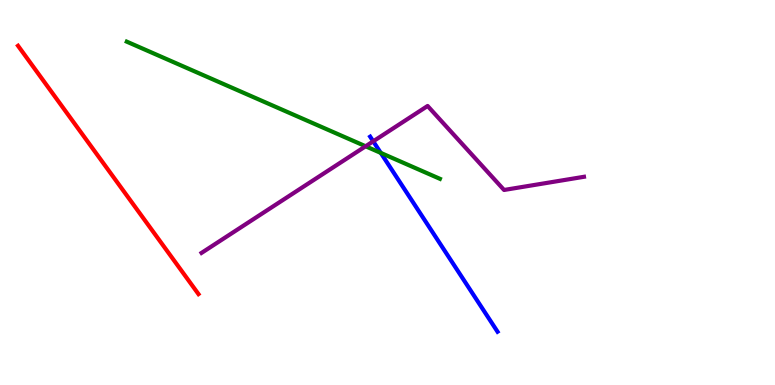[{'lines': ['blue', 'red'], 'intersections': []}, {'lines': ['green', 'red'], 'intersections': []}, {'lines': ['purple', 'red'], 'intersections': []}, {'lines': ['blue', 'green'], 'intersections': [{'x': 4.91, 'y': 6.03}]}, {'lines': ['blue', 'purple'], 'intersections': [{'x': 4.82, 'y': 6.33}]}, {'lines': ['green', 'purple'], 'intersections': [{'x': 4.72, 'y': 6.2}]}]